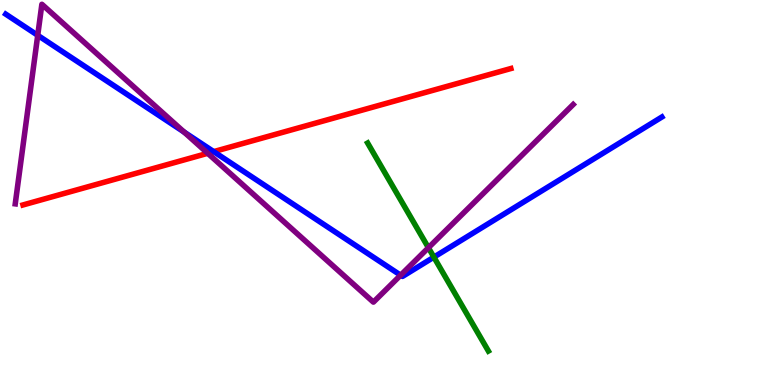[{'lines': ['blue', 'red'], 'intersections': [{'x': 2.76, 'y': 6.06}]}, {'lines': ['green', 'red'], 'intersections': []}, {'lines': ['purple', 'red'], 'intersections': [{'x': 2.68, 'y': 6.02}]}, {'lines': ['blue', 'green'], 'intersections': [{'x': 5.6, 'y': 3.32}]}, {'lines': ['blue', 'purple'], 'intersections': [{'x': 0.487, 'y': 9.08}, {'x': 2.38, 'y': 6.57}, {'x': 5.17, 'y': 2.85}]}, {'lines': ['green', 'purple'], 'intersections': [{'x': 5.53, 'y': 3.57}]}]